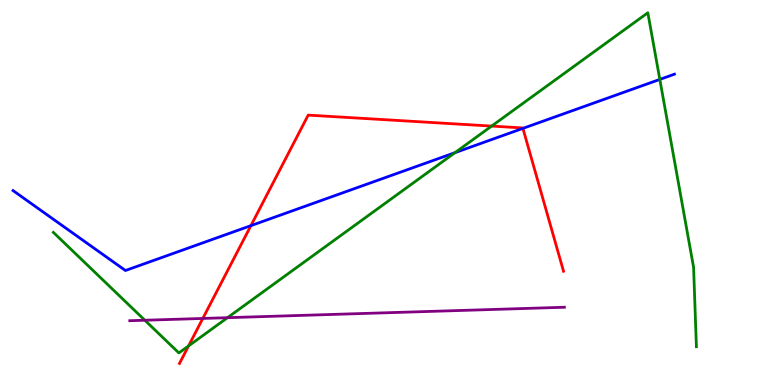[{'lines': ['blue', 'red'], 'intersections': [{'x': 3.24, 'y': 4.14}, {'x': 6.75, 'y': 6.67}]}, {'lines': ['green', 'red'], 'intersections': [{'x': 2.43, 'y': 1.02}, {'x': 6.34, 'y': 6.73}]}, {'lines': ['purple', 'red'], 'intersections': [{'x': 2.62, 'y': 1.73}]}, {'lines': ['blue', 'green'], 'intersections': [{'x': 5.87, 'y': 6.03}, {'x': 8.51, 'y': 7.94}]}, {'lines': ['blue', 'purple'], 'intersections': []}, {'lines': ['green', 'purple'], 'intersections': [{'x': 1.87, 'y': 1.68}, {'x': 2.94, 'y': 1.75}]}]